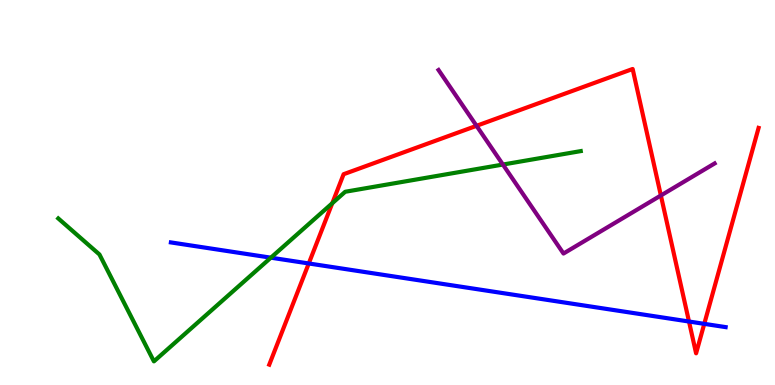[{'lines': ['blue', 'red'], 'intersections': [{'x': 3.98, 'y': 3.16}, {'x': 8.89, 'y': 1.65}, {'x': 9.09, 'y': 1.59}]}, {'lines': ['green', 'red'], 'intersections': [{'x': 4.29, 'y': 4.72}]}, {'lines': ['purple', 'red'], 'intersections': [{'x': 6.15, 'y': 6.73}, {'x': 8.53, 'y': 4.92}]}, {'lines': ['blue', 'green'], 'intersections': [{'x': 3.5, 'y': 3.31}]}, {'lines': ['blue', 'purple'], 'intersections': []}, {'lines': ['green', 'purple'], 'intersections': [{'x': 6.49, 'y': 5.73}]}]